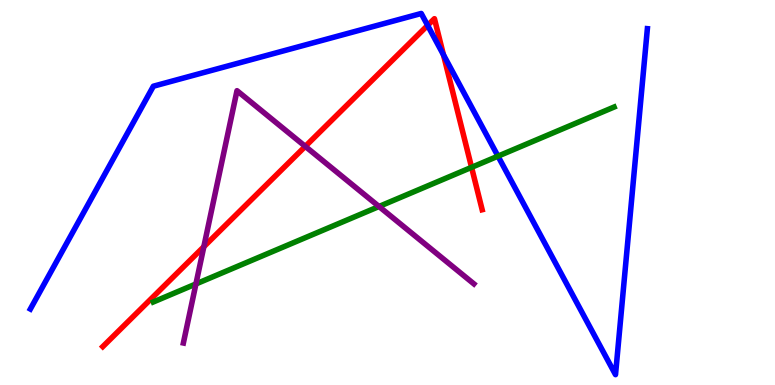[{'lines': ['blue', 'red'], 'intersections': [{'x': 5.52, 'y': 9.34}, {'x': 5.72, 'y': 8.58}]}, {'lines': ['green', 'red'], 'intersections': [{'x': 6.08, 'y': 5.65}]}, {'lines': ['purple', 'red'], 'intersections': [{'x': 2.63, 'y': 3.59}, {'x': 3.94, 'y': 6.2}]}, {'lines': ['blue', 'green'], 'intersections': [{'x': 6.43, 'y': 5.94}]}, {'lines': ['blue', 'purple'], 'intersections': []}, {'lines': ['green', 'purple'], 'intersections': [{'x': 2.53, 'y': 2.62}, {'x': 4.89, 'y': 4.64}]}]